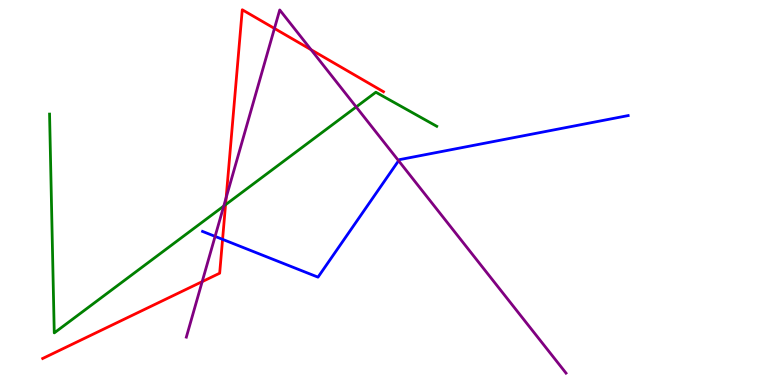[{'lines': ['blue', 'red'], 'intersections': [{'x': 2.87, 'y': 3.78}]}, {'lines': ['green', 'red'], 'intersections': [{'x': 2.91, 'y': 4.68}]}, {'lines': ['purple', 'red'], 'intersections': [{'x': 2.61, 'y': 2.68}, {'x': 2.92, 'y': 4.87}, {'x': 3.54, 'y': 9.26}, {'x': 4.01, 'y': 8.71}]}, {'lines': ['blue', 'green'], 'intersections': []}, {'lines': ['blue', 'purple'], 'intersections': [{'x': 2.78, 'y': 3.86}, {'x': 5.14, 'y': 5.83}]}, {'lines': ['green', 'purple'], 'intersections': [{'x': 2.89, 'y': 4.65}, {'x': 4.6, 'y': 7.22}]}]